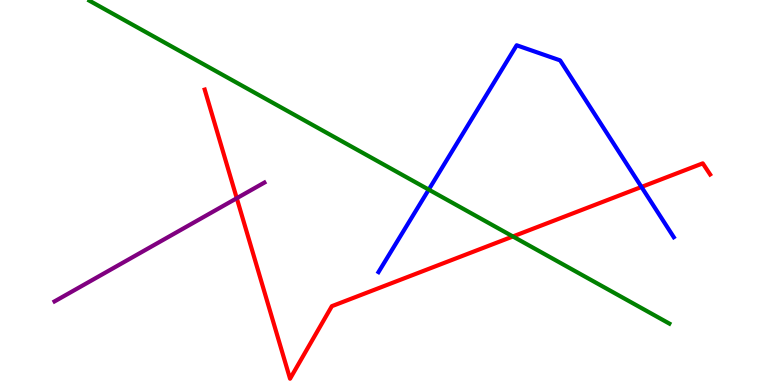[{'lines': ['blue', 'red'], 'intersections': [{'x': 8.28, 'y': 5.14}]}, {'lines': ['green', 'red'], 'intersections': [{'x': 6.62, 'y': 3.86}]}, {'lines': ['purple', 'red'], 'intersections': [{'x': 3.06, 'y': 4.85}]}, {'lines': ['blue', 'green'], 'intersections': [{'x': 5.53, 'y': 5.07}]}, {'lines': ['blue', 'purple'], 'intersections': []}, {'lines': ['green', 'purple'], 'intersections': []}]